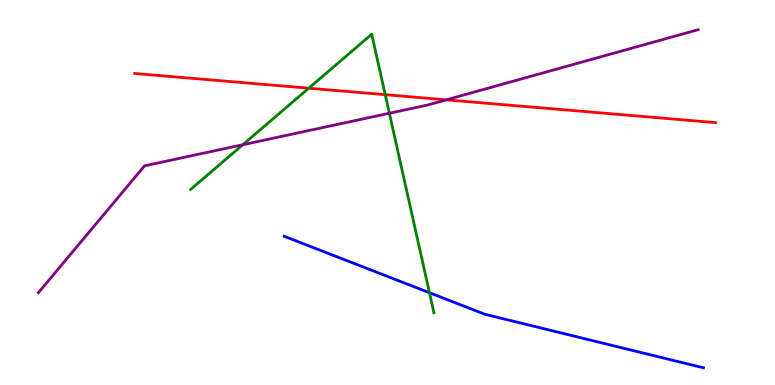[{'lines': ['blue', 'red'], 'intersections': []}, {'lines': ['green', 'red'], 'intersections': [{'x': 3.98, 'y': 7.71}, {'x': 4.97, 'y': 7.54}]}, {'lines': ['purple', 'red'], 'intersections': [{'x': 5.76, 'y': 7.41}]}, {'lines': ['blue', 'green'], 'intersections': [{'x': 5.54, 'y': 2.4}]}, {'lines': ['blue', 'purple'], 'intersections': []}, {'lines': ['green', 'purple'], 'intersections': [{'x': 3.13, 'y': 6.24}, {'x': 5.02, 'y': 7.06}]}]